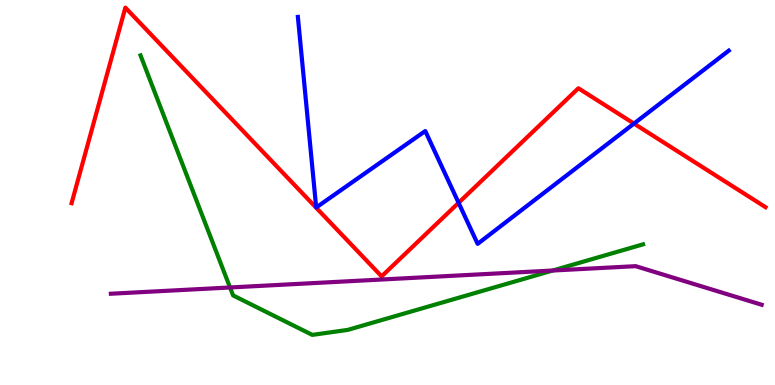[{'lines': ['blue', 'red'], 'intersections': [{'x': 5.92, 'y': 4.73}, {'x': 8.18, 'y': 6.79}]}, {'lines': ['green', 'red'], 'intersections': []}, {'lines': ['purple', 'red'], 'intersections': []}, {'lines': ['blue', 'green'], 'intersections': []}, {'lines': ['blue', 'purple'], 'intersections': []}, {'lines': ['green', 'purple'], 'intersections': [{'x': 2.97, 'y': 2.53}, {'x': 7.13, 'y': 2.97}]}]